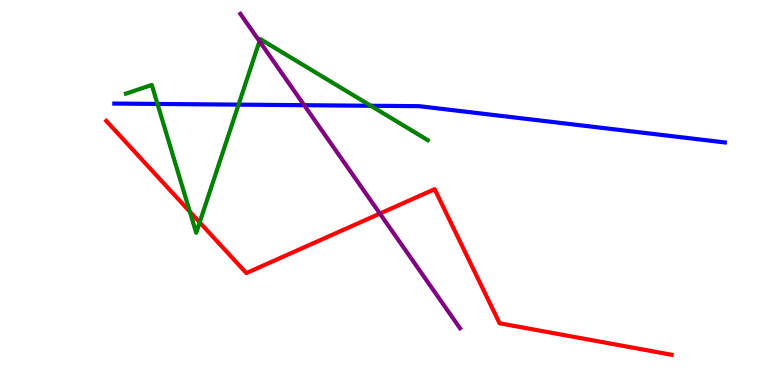[{'lines': ['blue', 'red'], 'intersections': []}, {'lines': ['green', 'red'], 'intersections': [{'x': 2.45, 'y': 4.5}, {'x': 2.58, 'y': 4.22}]}, {'lines': ['purple', 'red'], 'intersections': [{'x': 4.9, 'y': 4.45}]}, {'lines': ['blue', 'green'], 'intersections': [{'x': 2.03, 'y': 7.3}, {'x': 3.08, 'y': 7.28}, {'x': 4.78, 'y': 7.25}]}, {'lines': ['blue', 'purple'], 'intersections': [{'x': 3.92, 'y': 7.27}]}, {'lines': ['green', 'purple'], 'intersections': [{'x': 3.35, 'y': 8.93}]}]